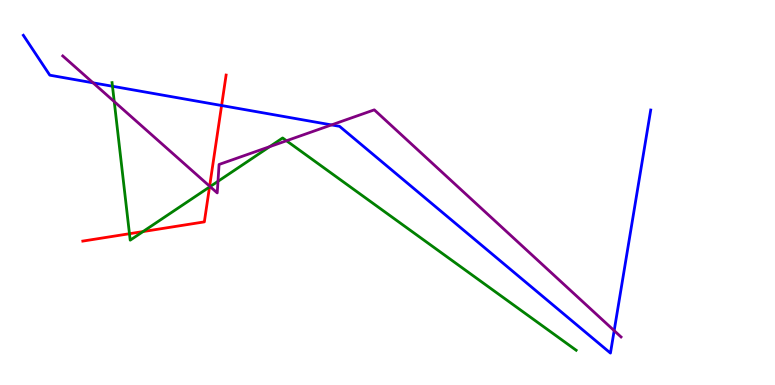[{'lines': ['blue', 'red'], 'intersections': [{'x': 2.86, 'y': 7.26}]}, {'lines': ['green', 'red'], 'intersections': [{'x': 1.67, 'y': 3.93}, {'x': 1.85, 'y': 3.99}, {'x': 2.7, 'y': 5.14}]}, {'lines': ['purple', 'red'], 'intersections': [{'x': 2.7, 'y': 5.16}]}, {'lines': ['blue', 'green'], 'intersections': [{'x': 1.45, 'y': 7.76}]}, {'lines': ['blue', 'purple'], 'intersections': [{'x': 1.2, 'y': 7.85}, {'x': 4.28, 'y': 6.76}, {'x': 7.92, 'y': 1.41}]}, {'lines': ['green', 'purple'], 'intersections': [{'x': 1.47, 'y': 7.36}, {'x': 2.71, 'y': 5.15}, {'x': 2.81, 'y': 5.29}, {'x': 3.48, 'y': 6.19}, {'x': 3.7, 'y': 6.34}]}]